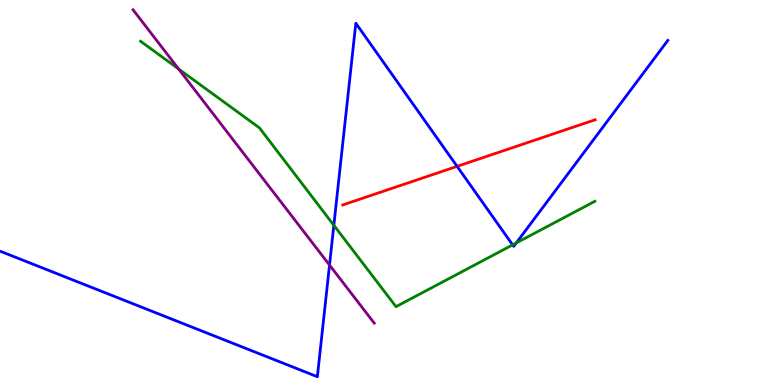[{'lines': ['blue', 'red'], 'intersections': [{'x': 5.9, 'y': 5.68}]}, {'lines': ['green', 'red'], 'intersections': []}, {'lines': ['purple', 'red'], 'intersections': []}, {'lines': ['blue', 'green'], 'intersections': [{'x': 4.31, 'y': 4.15}, {'x': 6.61, 'y': 3.64}, {'x': 6.66, 'y': 3.69}]}, {'lines': ['blue', 'purple'], 'intersections': [{'x': 4.25, 'y': 3.12}]}, {'lines': ['green', 'purple'], 'intersections': [{'x': 2.3, 'y': 8.21}]}]